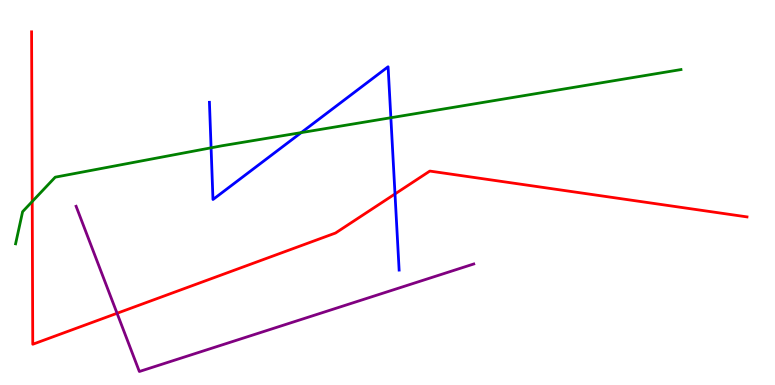[{'lines': ['blue', 'red'], 'intersections': [{'x': 5.1, 'y': 4.96}]}, {'lines': ['green', 'red'], 'intersections': [{'x': 0.416, 'y': 4.77}]}, {'lines': ['purple', 'red'], 'intersections': [{'x': 1.51, 'y': 1.86}]}, {'lines': ['blue', 'green'], 'intersections': [{'x': 2.72, 'y': 6.16}, {'x': 3.89, 'y': 6.56}, {'x': 5.04, 'y': 6.94}]}, {'lines': ['blue', 'purple'], 'intersections': []}, {'lines': ['green', 'purple'], 'intersections': []}]